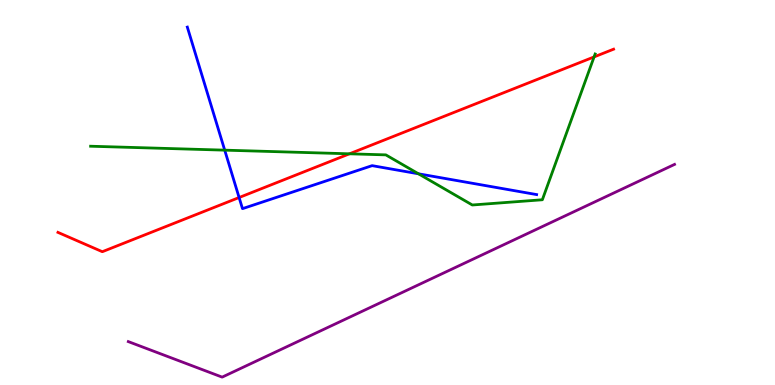[{'lines': ['blue', 'red'], 'intersections': [{'x': 3.09, 'y': 4.87}]}, {'lines': ['green', 'red'], 'intersections': [{'x': 4.51, 'y': 6.0}, {'x': 7.67, 'y': 8.52}]}, {'lines': ['purple', 'red'], 'intersections': []}, {'lines': ['blue', 'green'], 'intersections': [{'x': 2.9, 'y': 6.1}, {'x': 5.4, 'y': 5.49}]}, {'lines': ['blue', 'purple'], 'intersections': []}, {'lines': ['green', 'purple'], 'intersections': []}]